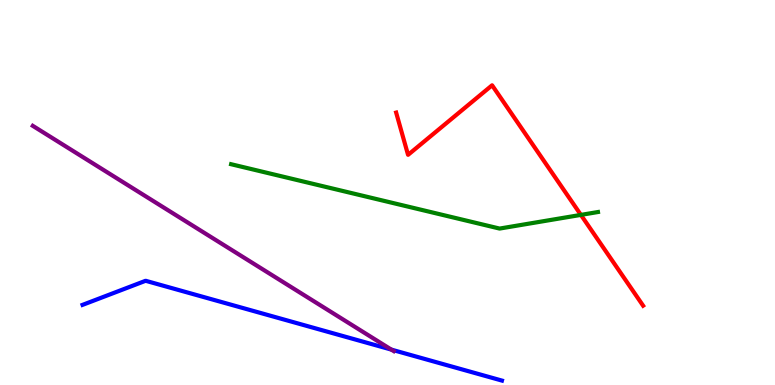[{'lines': ['blue', 'red'], 'intersections': []}, {'lines': ['green', 'red'], 'intersections': [{'x': 7.5, 'y': 4.42}]}, {'lines': ['purple', 'red'], 'intersections': []}, {'lines': ['blue', 'green'], 'intersections': []}, {'lines': ['blue', 'purple'], 'intersections': [{'x': 5.05, 'y': 0.919}]}, {'lines': ['green', 'purple'], 'intersections': []}]